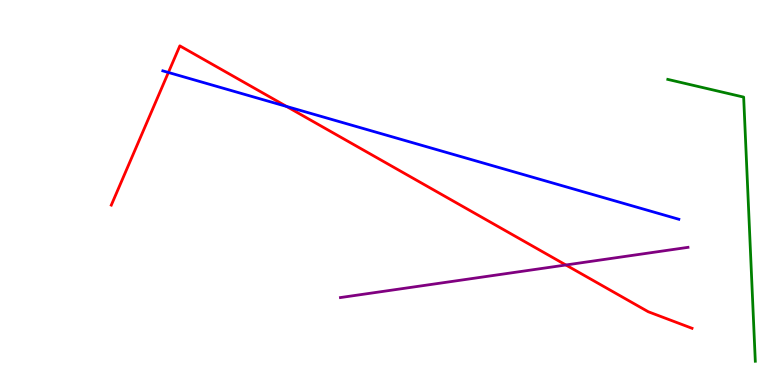[{'lines': ['blue', 'red'], 'intersections': [{'x': 2.17, 'y': 8.12}, {'x': 3.7, 'y': 7.24}]}, {'lines': ['green', 'red'], 'intersections': []}, {'lines': ['purple', 'red'], 'intersections': [{'x': 7.3, 'y': 3.12}]}, {'lines': ['blue', 'green'], 'intersections': []}, {'lines': ['blue', 'purple'], 'intersections': []}, {'lines': ['green', 'purple'], 'intersections': []}]